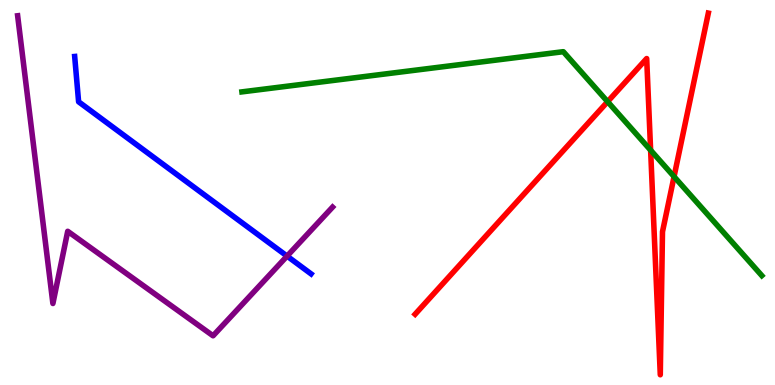[{'lines': ['blue', 'red'], 'intersections': []}, {'lines': ['green', 'red'], 'intersections': [{'x': 7.84, 'y': 7.36}, {'x': 8.4, 'y': 6.1}, {'x': 8.7, 'y': 5.41}]}, {'lines': ['purple', 'red'], 'intersections': []}, {'lines': ['blue', 'green'], 'intersections': []}, {'lines': ['blue', 'purple'], 'intersections': [{'x': 3.7, 'y': 3.35}]}, {'lines': ['green', 'purple'], 'intersections': []}]